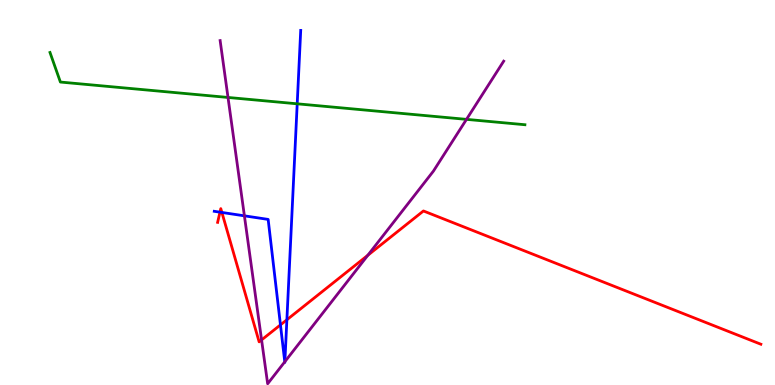[{'lines': ['blue', 'red'], 'intersections': [{'x': 2.84, 'y': 4.49}, {'x': 2.86, 'y': 4.48}, {'x': 3.62, 'y': 1.56}, {'x': 3.7, 'y': 1.69}]}, {'lines': ['green', 'red'], 'intersections': []}, {'lines': ['purple', 'red'], 'intersections': [{'x': 3.38, 'y': 1.17}, {'x': 4.75, 'y': 3.37}]}, {'lines': ['blue', 'green'], 'intersections': [{'x': 3.83, 'y': 7.3}]}, {'lines': ['blue', 'purple'], 'intersections': [{'x': 3.15, 'y': 4.39}, {'x': 3.67, 'y': 0.602}, {'x': 3.68, 'y': 0.605}]}, {'lines': ['green', 'purple'], 'intersections': [{'x': 2.94, 'y': 7.47}, {'x': 6.02, 'y': 6.9}]}]